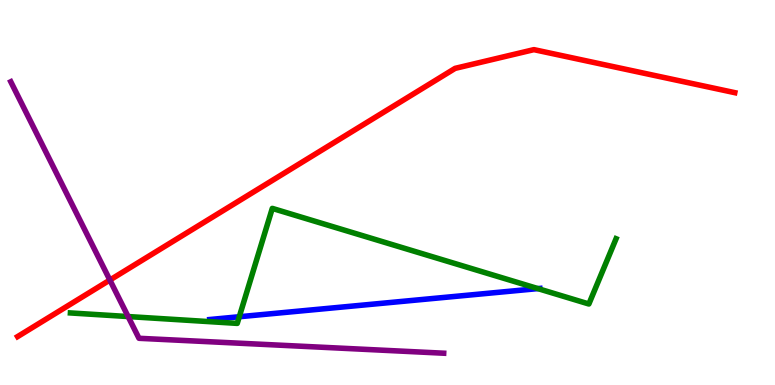[{'lines': ['blue', 'red'], 'intersections': []}, {'lines': ['green', 'red'], 'intersections': []}, {'lines': ['purple', 'red'], 'intersections': [{'x': 1.42, 'y': 2.73}]}, {'lines': ['blue', 'green'], 'intersections': [{'x': 3.09, 'y': 1.77}, {'x': 6.94, 'y': 2.5}]}, {'lines': ['blue', 'purple'], 'intersections': []}, {'lines': ['green', 'purple'], 'intersections': [{'x': 1.65, 'y': 1.78}]}]